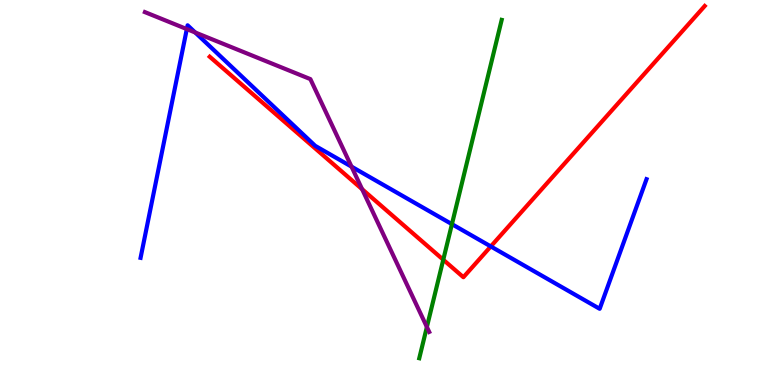[{'lines': ['blue', 'red'], 'intersections': [{'x': 6.33, 'y': 3.6}]}, {'lines': ['green', 'red'], 'intersections': [{'x': 5.72, 'y': 3.25}]}, {'lines': ['purple', 'red'], 'intersections': [{'x': 4.67, 'y': 5.09}]}, {'lines': ['blue', 'green'], 'intersections': [{'x': 5.83, 'y': 4.18}]}, {'lines': ['blue', 'purple'], 'intersections': [{'x': 2.41, 'y': 9.24}, {'x': 2.52, 'y': 9.16}, {'x': 4.54, 'y': 5.67}]}, {'lines': ['green', 'purple'], 'intersections': [{'x': 5.51, 'y': 1.51}]}]